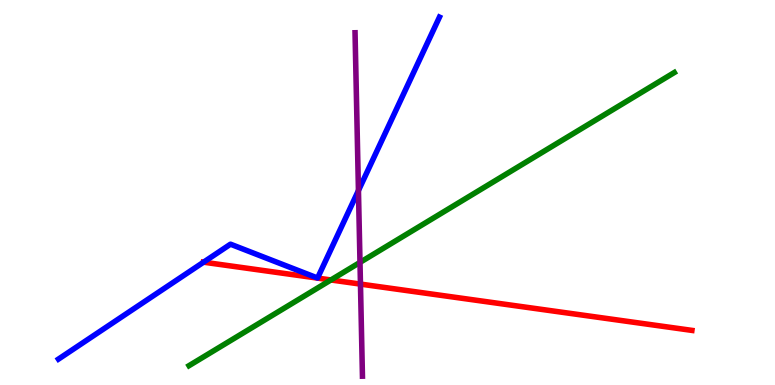[{'lines': ['blue', 'red'], 'intersections': [{'x': 2.63, 'y': 3.19}]}, {'lines': ['green', 'red'], 'intersections': [{'x': 4.27, 'y': 2.73}]}, {'lines': ['purple', 'red'], 'intersections': [{'x': 4.65, 'y': 2.62}]}, {'lines': ['blue', 'green'], 'intersections': []}, {'lines': ['blue', 'purple'], 'intersections': [{'x': 4.63, 'y': 5.05}]}, {'lines': ['green', 'purple'], 'intersections': [{'x': 4.65, 'y': 3.18}]}]